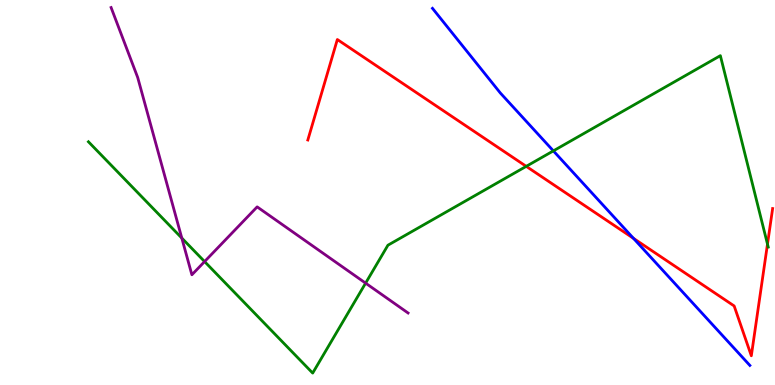[{'lines': ['blue', 'red'], 'intersections': [{'x': 8.17, 'y': 3.81}]}, {'lines': ['green', 'red'], 'intersections': [{'x': 6.79, 'y': 5.68}, {'x': 9.9, 'y': 3.66}]}, {'lines': ['purple', 'red'], 'intersections': []}, {'lines': ['blue', 'green'], 'intersections': [{'x': 7.14, 'y': 6.08}]}, {'lines': ['blue', 'purple'], 'intersections': []}, {'lines': ['green', 'purple'], 'intersections': [{'x': 2.35, 'y': 3.82}, {'x': 2.64, 'y': 3.21}, {'x': 4.72, 'y': 2.65}]}]